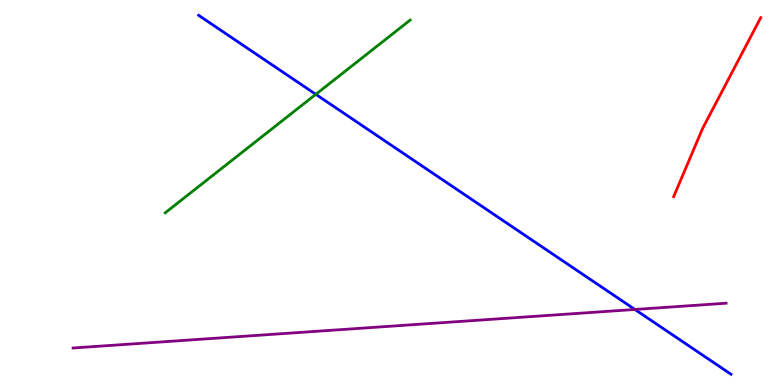[{'lines': ['blue', 'red'], 'intersections': []}, {'lines': ['green', 'red'], 'intersections': []}, {'lines': ['purple', 'red'], 'intersections': []}, {'lines': ['blue', 'green'], 'intersections': [{'x': 4.07, 'y': 7.55}]}, {'lines': ['blue', 'purple'], 'intersections': [{'x': 8.19, 'y': 1.96}]}, {'lines': ['green', 'purple'], 'intersections': []}]